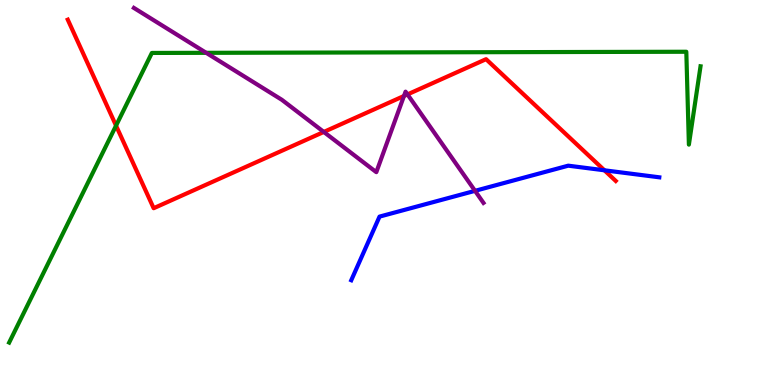[{'lines': ['blue', 'red'], 'intersections': [{'x': 7.8, 'y': 5.58}]}, {'lines': ['green', 'red'], 'intersections': [{'x': 1.5, 'y': 6.74}]}, {'lines': ['purple', 'red'], 'intersections': [{'x': 4.18, 'y': 6.57}, {'x': 5.21, 'y': 7.51}, {'x': 5.26, 'y': 7.55}]}, {'lines': ['blue', 'green'], 'intersections': []}, {'lines': ['blue', 'purple'], 'intersections': [{'x': 6.13, 'y': 5.04}]}, {'lines': ['green', 'purple'], 'intersections': [{'x': 2.66, 'y': 8.63}]}]